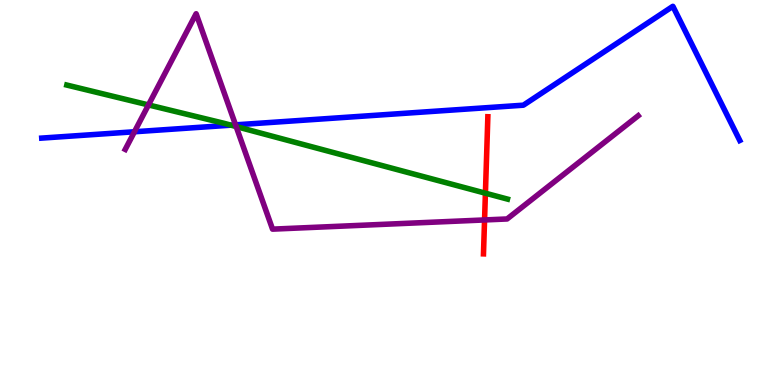[{'lines': ['blue', 'red'], 'intersections': []}, {'lines': ['green', 'red'], 'intersections': [{'x': 6.26, 'y': 4.98}]}, {'lines': ['purple', 'red'], 'intersections': [{'x': 6.25, 'y': 4.29}]}, {'lines': ['blue', 'green'], 'intersections': [{'x': 2.98, 'y': 6.75}]}, {'lines': ['blue', 'purple'], 'intersections': [{'x': 1.73, 'y': 6.58}, {'x': 3.04, 'y': 6.76}]}, {'lines': ['green', 'purple'], 'intersections': [{'x': 1.92, 'y': 7.27}, {'x': 3.05, 'y': 6.71}]}]